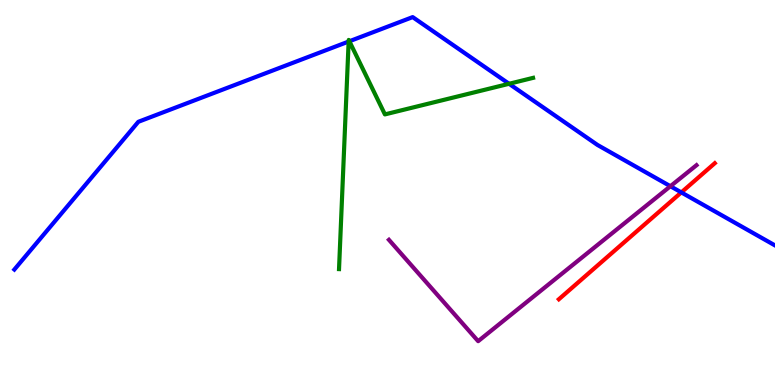[{'lines': ['blue', 'red'], 'intersections': [{'x': 8.79, 'y': 5.0}]}, {'lines': ['green', 'red'], 'intersections': []}, {'lines': ['purple', 'red'], 'intersections': []}, {'lines': ['blue', 'green'], 'intersections': [{'x': 4.5, 'y': 8.92}, {'x': 4.51, 'y': 8.93}, {'x': 6.57, 'y': 7.82}]}, {'lines': ['blue', 'purple'], 'intersections': [{'x': 8.65, 'y': 5.16}]}, {'lines': ['green', 'purple'], 'intersections': []}]